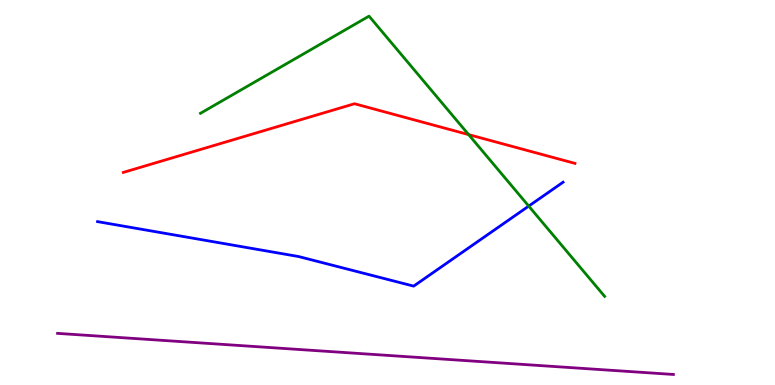[{'lines': ['blue', 'red'], 'intersections': []}, {'lines': ['green', 'red'], 'intersections': [{'x': 6.05, 'y': 6.5}]}, {'lines': ['purple', 'red'], 'intersections': []}, {'lines': ['blue', 'green'], 'intersections': [{'x': 6.82, 'y': 4.65}]}, {'lines': ['blue', 'purple'], 'intersections': []}, {'lines': ['green', 'purple'], 'intersections': []}]